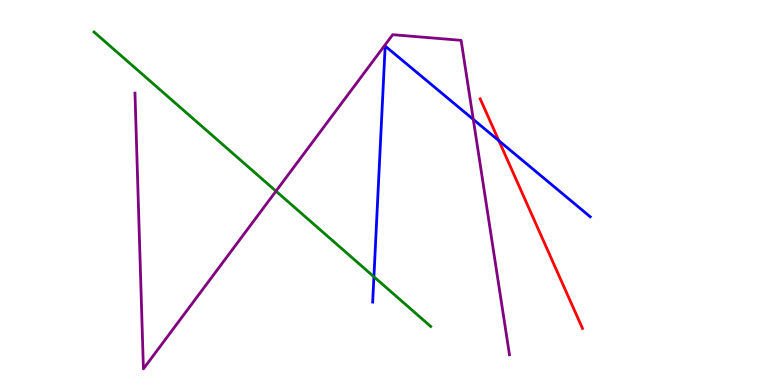[{'lines': ['blue', 'red'], 'intersections': [{'x': 6.44, 'y': 6.35}]}, {'lines': ['green', 'red'], 'intersections': []}, {'lines': ['purple', 'red'], 'intersections': []}, {'lines': ['blue', 'green'], 'intersections': [{'x': 4.82, 'y': 2.81}]}, {'lines': ['blue', 'purple'], 'intersections': [{'x': 6.11, 'y': 6.9}]}, {'lines': ['green', 'purple'], 'intersections': [{'x': 3.56, 'y': 5.04}]}]